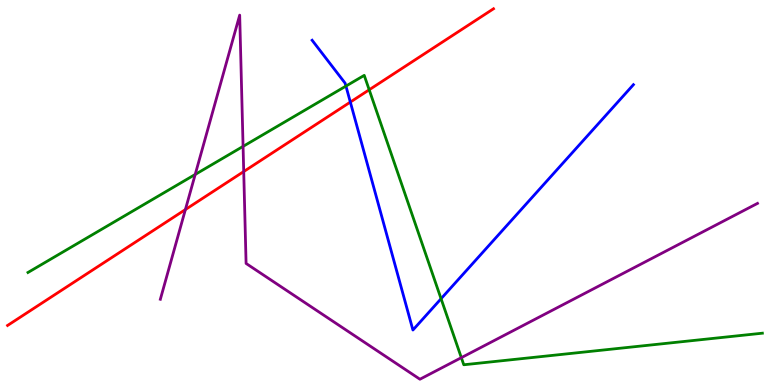[{'lines': ['blue', 'red'], 'intersections': [{'x': 4.52, 'y': 7.35}]}, {'lines': ['green', 'red'], 'intersections': [{'x': 4.76, 'y': 7.67}]}, {'lines': ['purple', 'red'], 'intersections': [{'x': 2.39, 'y': 4.56}, {'x': 3.14, 'y': 5.54}]}, {'lines': ['blue', 'green'], 'intersections': [{'x': 4.46, 'y': 7.76}, {'x': 5.69, 'y': 2.24}]}, {'lines': ['blue', 'purple'], 'intersections': []}, {'lines': ['green', 'purple'], 'intersections': [{'x': 2.52, 'y': 5.47}, {'x': 3.14, 'y': 6.2}, {'x': 5.95, 'y': 0.71}]}]